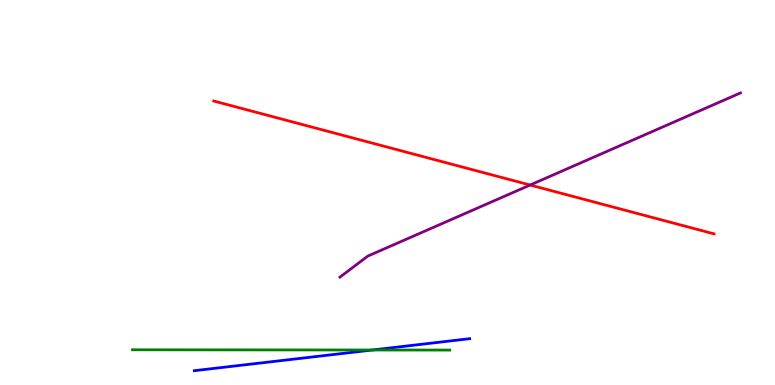[{'lines': ['blue', 'red'], 'intersections': []}, {'lines': ['green', 'red'], 'intersections': []}, {'lines': ['purple', 'red'], 'intersections': [{'x': 6.84, 'y': 5.19}]}, {'lines': ['blue', 'green'], 'intersections': [{'x': 4.8, 'y': 0.909}]}, {'lines': ['blue', 'purple'], 'intersections': []}, {'lines': ['green', 'purple'], 'intersections': []}]